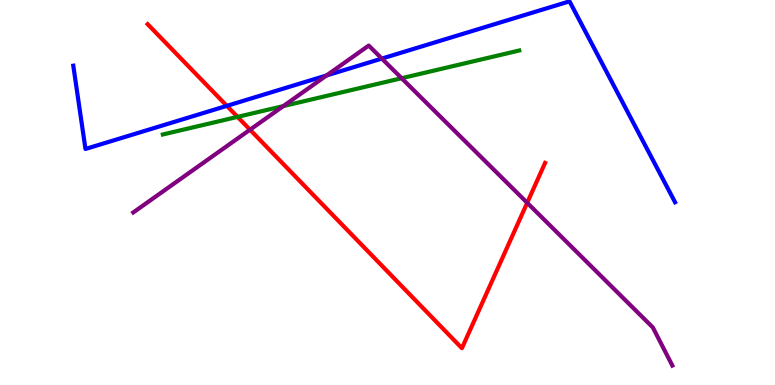[{'lines': ['blue', 'red'], 'intersections': [{'x': 2.93, 'y': 7.25}]}, {'lines': ['green', 'red'], 'intersections': [{'x': 3.07, 'y': 6.96}]}, {'lines': ['purple', 'red'], 'intersections': [{'x': 3.23, 'y': 6.63}, {'x': 6.8, 'y': 4.73}]}, {'lines': ['blue', 'green'], 'intersections': []}, {'lines': ['blue', 'purple'], 'intersections': [{'x': 4.21, 'y': 8.04}, {'x': 4.93, 'y': 8.48}]}, {'lines': ['green', 'purple'], 'intersections': [{'x': 3.66, 'y': 7.24}, {'x': 5.18, 'y': 7.97}]}]